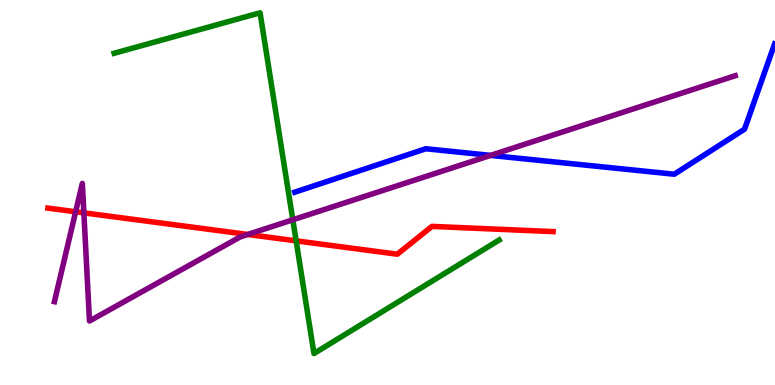[{'lines': ['blue', 'red'], 'intersections': []}, {'lines': ['green', 'red'], 'intersections': [{'x': 3.82, 'y': 3.74}]}, {'lines': ['purple', 'red'], 'intersections': [{'x': 0.976, 'y': 4.5}, {'x': 1.08, 'y': 4.47}, {'x': 3.2, 'y': 3.91}]}, {'lines': ['blue', 'green'], 'intersections': []}, {'lines': ['blue', 'purple'], 'intersections': [{'x': 6.33, 'y': 5.96}]}, {'lines': ['green', 'purple'], 'intersections': [{'x': 3.78, 'y': 4.29}]}]